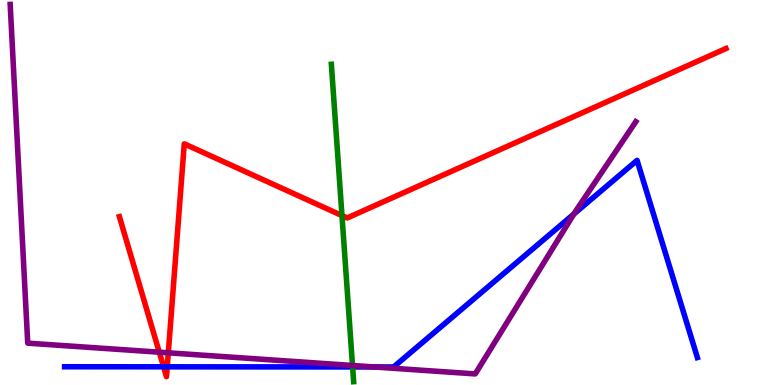[{'lines': ['blue', 'red'], 'intersections': [{'x': 2.11, 'y': 0.472}, {'x': 2.16, 'y': 0.472}]}, {'lines': ['green', 'red'], 'intersections': [{'x': 4.41, 'y': 4.4}]}, {'lines': ['purple', 'red'], 'intersections': [{'x': 2.06, 'y': 0.852}, {'x': 2.17, 'y': 0.836}]}, {'lines': ['blue', 'green'], 'intersections': [{'x': 4.55, 'y': 0.469}]}, {'lines': ['blue', 'purple'], 'intersections': [{'x': 4.83, 'y': 0.469}, {'x': 7.4, 'y': 4.44}]}, {'lines': ['green', 'purple'], 'intersections': [{'x': 4.55, 'y': 0.507}]}]